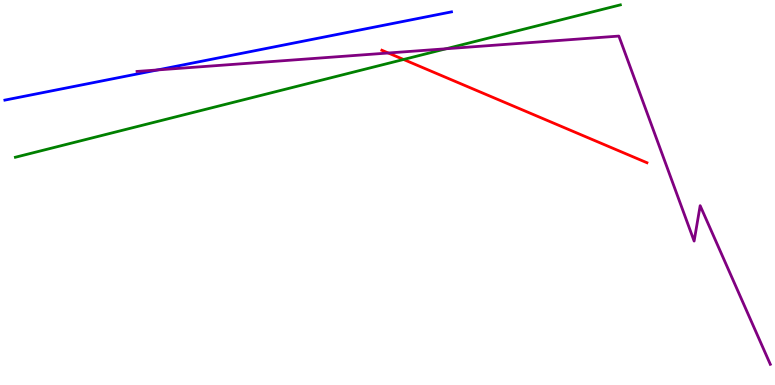[{'lines': ['blue', 'red'], 'intersections': []}, {'lines': ['green', 'red'], 'intersections': [{'x': 5.21, 'y': 8.46}]}, {'lines': ['purple', 'red'], 'intersections': [{'x': 5.01, 'y': 8.62}]}, {'lines': ['blue', 'green'], 'intersections': []}, {'lines': ['blue', 'purple'], 'intersections': [{'x': 2.03, 'y': 8.18}]}, {'lines': ['green', 'purple'], 'intersections': [{'x': 5.76, 'y': 8.73}]}]